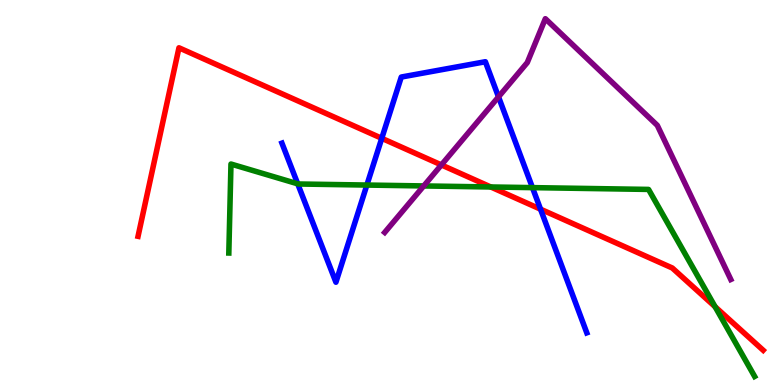[{'lines': ['blue', 'red'], 'intersections': [{'x': 4.93, 'y': 6.41}, {'x': 6.97, 'y': 4.57}]}, {'lines': ['green', 'red'], 'intersections': [{'x': 6.33, 'y': 5.14}, {'x': 9.23, 'y': 2.03}]}, {'lines': ['purple', 'red'], 'intersections': [{'x': 5.7, 'y': 5.72}]}, {'lines': ['blue', 'green'], 'intersections': [{'x': 3.84, 'y': 5.23}, {'x': 4.73, 'y': 5.19}, {'x': 6.87, 'y': 5.13}]}, {'lines': ['blue', 'purple'], 'intersections': [{'x': 6.43, 'y': 7.48}]}, {'lines': ['green', 'purple'], 'intersections': [{'x': 5.47, 'y': 5.17}]}]